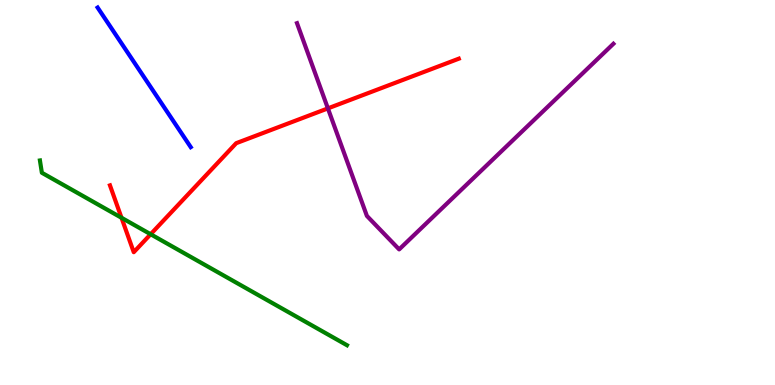[{'lines': ['blue', 'red'], 'intersections': []}, {'lines': ['green', 'red'], 'intersections': [{'x': 1.57, 'y': 4.34}, {'x': 1.94, 'y': 3.92}]}, {'lines': ['purple', 'red'], 'intersections': [{'x': 4.23, 'y': 7.18}]}, {'lines': ['blue', 'green'], 'intersections': []}, {'lines': ['blue', 'purple'], 'intersections': []}, {'lines': ['green', 'purple'], 'intersections': []}]